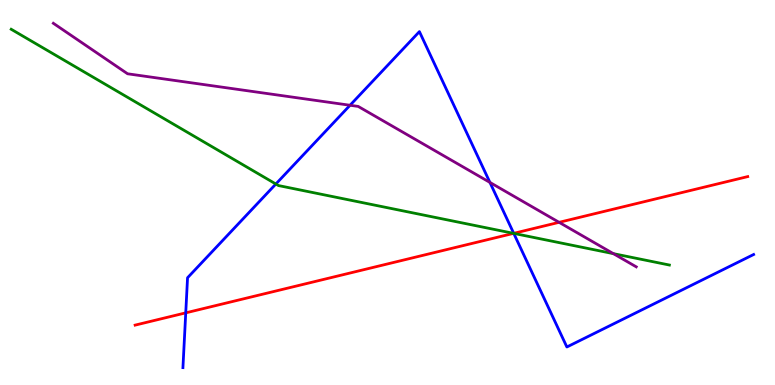[{'lines': ['blue', 'red'], 'intersections': [{'x': 2.4, 'y': 1.87}, {'x': 6.63, 'y': 3.94}]}, {'lines': ['green', 'red'], 'intersections': [{'x': 6.63, 'y': 3.94}]}, {'lines': ['purple', 'red'], 'intersections': [{'x': 7.21, 'y': 4.23}]}, {'lines': ['blue', 'green'], 'intersections': [{'x': 3.56, 'y': 5.22}, {'x': 6.63, 'y': 3.94}]}, {'lines': ['blue', 'purple'], 'intersections': [{'x': 4.52, 'y': 7.27}, {'x': 6.32, 'y': 5.26}]}, {'lines': ['green', 'purple'], 'intersections': [{'x': 7.91, 'y': 3.41}]}]